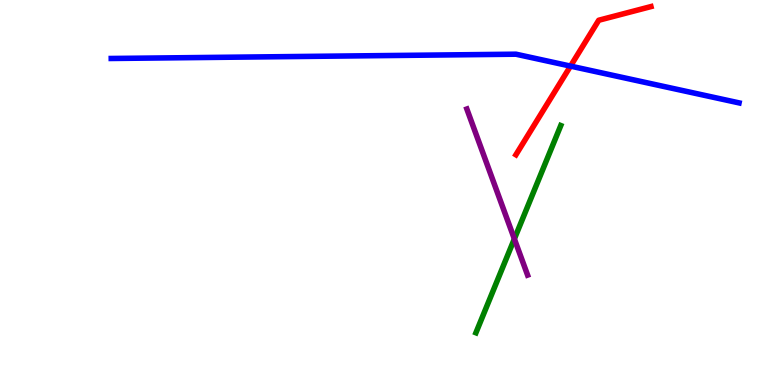[{'lines': ['blue', 'red'], 'intersections': [{'x': 7.36, 'y': 8.28}]}, {'lines': ['green', 'red'], 'intersections': []}, {'lines': ['purple', 'red'], 'intersections': []}, {'lines': ['blue', 'green'], 'intersections': []}, {'lines': ['blue', 'purple'], 'intersections': []}, {'lines': ['green', 'purple'], 'intersections': [{'x': 6.64, 'y': 3.79}]}]